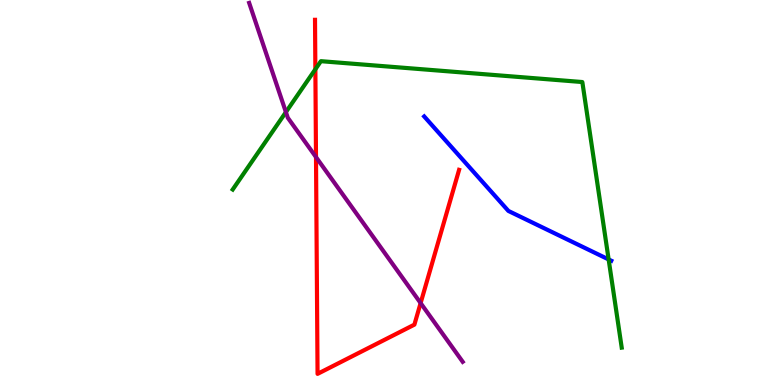[{'lines': ['blue', 'red'], 'intersections': []}, {'lines': ['green', 'red'], 'intersections': [{'x': 4.07, 'y': 8.2}]}, {'lines': ['purple', 'red'], 'intersections': [{'x': 4.08, 'y': 5.92}, {'x': 5.43, 'y': 2.13}]}, {'lines': ['blue', 'green'], 'intersections': [{'x': 7.85, 'y': 3.26}]}, {'lines': ['blue', 'purple'], 'intersections': []}, {'lines': ['green', 'purple'], 'intersections': [{'x': 3.69, 'y': 7.09}]}]